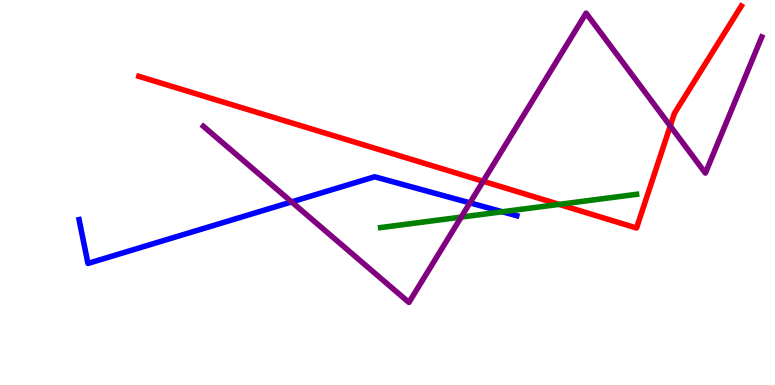[{'lines': ['blue', 'red'], 'intersections': []}, {'lines': ['green', 'red'], 'intersections': [{'x': 7.21, 'y': 4.69}]}, {'lines': ['purple', 'red'], 'intersections': [{'x': 6.23, 'y': 5.29}, {'x': 8.65, 'y': 6.73}]}, {'lines': ['blue', 'green'], 'intersections': [{'x': 6.48, 'y': 4.5}]}, {'lines': ['blue', 'purple'], 'intersections': [{'x': 3.76, 'y': 4.76}, {'x': 6.06, 'y': 4.73}]}, {'lines': ['green', 'purple'], 'intersections': [{'x': 5.95, 'y': 4.36}]}]